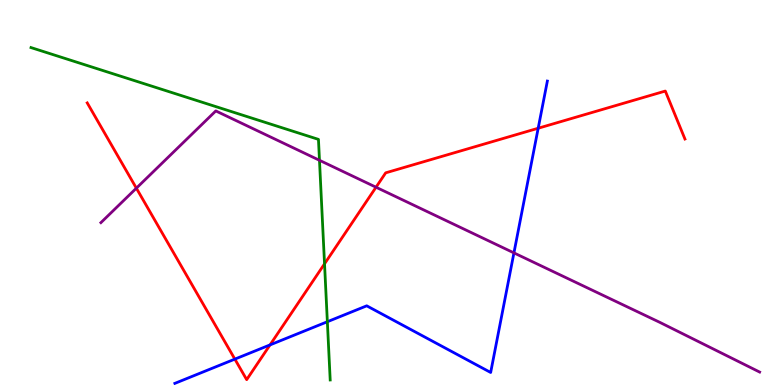[{'lines': ['blue', 'red'], 'intersections': [{'x': 3.03, 'y': 0.672}, {'x': 3.48, 'y': 1.04}, {'x': 6.94, 'y': 6.67}]}, {'lines': ['green', 'red'], 'intersections': [{'x': 4.19, 'y': 3.15}]}, {'lines': ['purple', 'red'], 'intersections': [{'x': 1.76, 'y': 5.11}, {'x': 4.85, 'y': 5.14}]}, {'lines': ['blue', 'green'], 'intersections': [{'x': 4.22, 'y': 1.64}]}, {'lines': ['blue', 'purple'], 'intersections': [{'x': 6.63, 'y': 3.43}]}, {'lines': ['green', 'purple'], 'intersections': [{'x': 4.12, 'y': 5.84}]}]